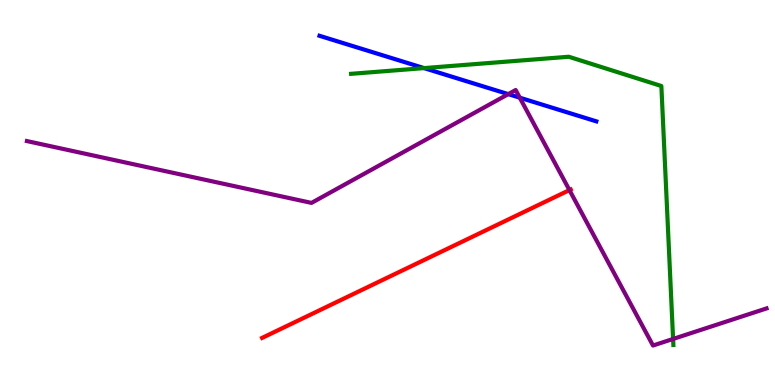[{'lines': ['blue', 'red'], 'intersections': []}, {'lines': ['green', 'red'], 'intersections': []}, {'lines': ['purple', 'red'], 'intersections': [{'x': 7.35, 'y': 5.06}]}, {'lines': ['blue', 'green'], 'intersections': [{'x': 5.47, 'y': 8.23}]}, {'lines': ['blue', 'purple'], 'intersections': [{'x': 6.56, 'y': 7.56}, {'x': 6.71, 'y': 7.46}]}, {'lines': ['green', 'purple'], 'intersections': [{'x': 8.69, 'y': 1.2}]}]